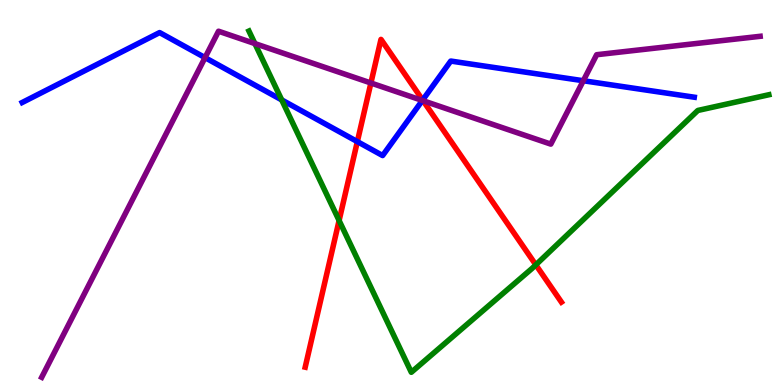[{'lines': ['blue', 'red'], 'intersections': [{'x': 4.61, 'y': 6.32}, {'x': 5.45, 'y': 7.4}]}, {'lines': ['green', 'red'], 'intersections': [{'x': 4.38, 'y': 4.27}, {'x': 6.91, 'y': 3.12}]}, {'lines': ['purple', 'red'], 'intersections': [{'x': 4.79, 'y': 7.84}, {'x': 5.46, 'y': 7.38}]}, {'lines': ['blue', 'green'], 'intersections': [{'x': 3.63, 'y': 7.4}]}, {'lines': ['blue', 'purple'], 'intersections': [{'x': 2.65, 'y': 8.5}, {'x': 5.45, 'y': 7.39}, {'x': 7.53, 'y': 7.9}]}, {'lines': ['green', 'purple'], 'intersections': [{'x': 3.29, 'y': 8.87}]}]